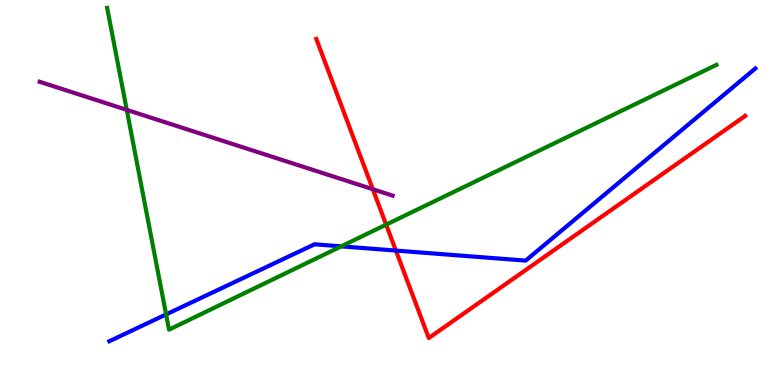[{'lines': ['blue', 'red'], 'intersections': [{'x': 5.11, 'y': 3.49}]}, {'lines': ['green', 'red'], 'intersections': [{'x': 4.98, 'y': 4.17}]}, {'lines': ['purple', 'red'], 'intersections': [{'x': 4.81, 'y': 5.08}]}, {'lines': ['blue', 'green'], 'intersections': [{'x': 2.14, 'y': 1.83}, {'x': 4.4, 'y': 3.6}]}, {'lines': ['blue', 'purple'], 'intersections': []}, {'lines': ['green', 'purple'], 'intersections': [{'x': 1.64, 'y': 7.15}]}]